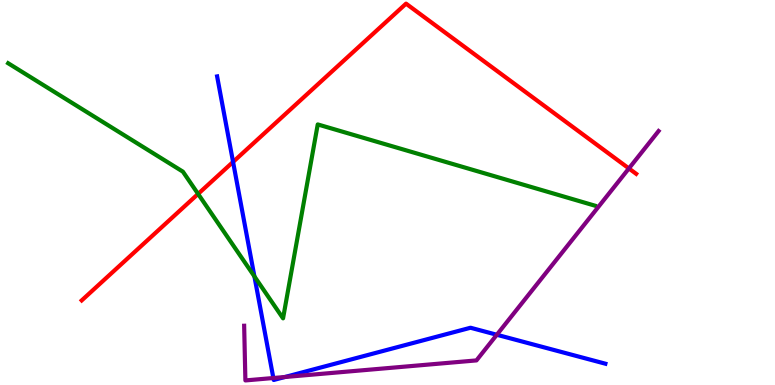[{'lines': ['blue', 'red'], 'intersections': [{'x': 3.01, 'y': 5.79}]}, {'lines': ['green', 'red'], 'intersections': [{'x': 2.56, 'y': 4.96}]}, {'lines': ['purple', 'red'], 'intersections': [{'x': 8.11, 'y': 5.62}]}, {'lines': ['blue', 'green'], 'intersections': [{'x': 3.28, 'y': 2.82}]}, {'lines': ['blue', 'purple'], 'intersections': [{'x': 3.53, 'y': 0.182}, {'x': 3.68, 'y': 0.208}, {'x': 6.41, 'y': 1.31}]}, {'lines': ['green', 'purple'], 'intersections': []}]